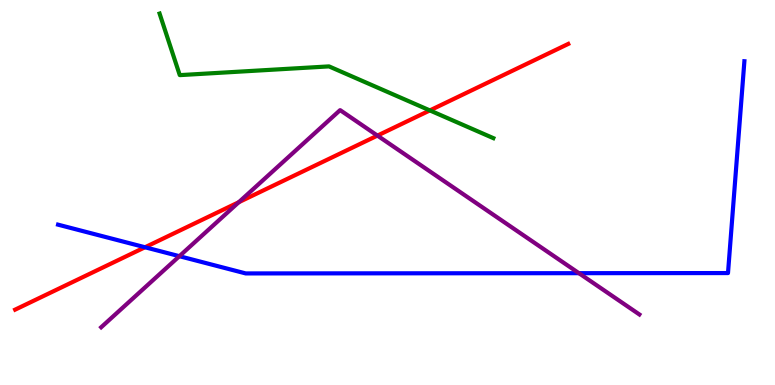[{'lines': ['blue', 'red'], 'intersections': [{'x': 1.87, 'y': 3.58}]}, {'lines': ['green', 'red'], 'intersections': [{'x': 5.55, 'y': 7.13}]}, {'lines': ['purple', 'red'], 'intersections': [{'x': 3.08, 'y': 4.75}, {'x': 4.87, 'y': 6.48}]}, {'lines': ['blue', 'green'], 'intersections': []}, {'lines': ['blue', 'purple'], 'intersections': [{'x': 2.31, 'y': 3.35}, {'x': 7.47, 'y': 2.9}]}, {'lines': ['green', 'purple'], 'intersections': []}]